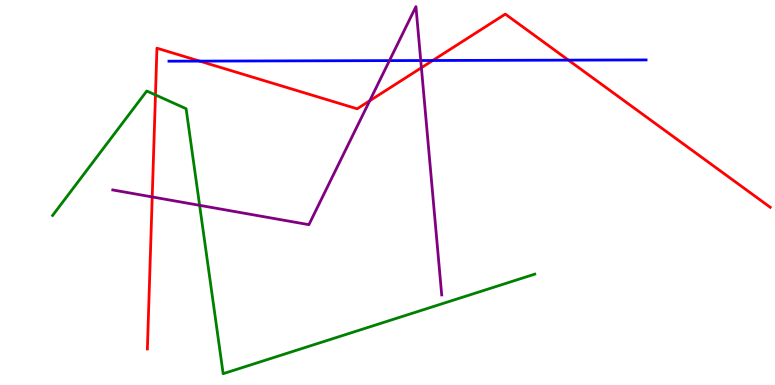[{'lines': ['blue', 'red'], 'intersections': [{'x': 2.58, 'y': 8.41}, {'x': 5.58, 'y': 8.43}, {'x': 7.33, 'y': 8.44}]}, {'lines': ['green', 'red'], 'intersections': [{'x': 2.01, 'y': 7.53}]}, {'lines': ['purple', 'red'], 'intersections': [{'x': 1.96, 'y': 4.88}, {'x': 4.77, 'y': 7.38}, {'x': 5.44, 'y': 8.24}]}, {'lines': ['blue', 'green'], 'intersections': []}, {'lines': ['blue', 'purple'], 'intersections': [{'x': 5.02, 'y': 8.43}, {'x': 5.43, 'y': 8.43}]}, {'lines': ['green', 'purple'], 'intersections': [{'x': 2.58, 'y': 4.67}]}]